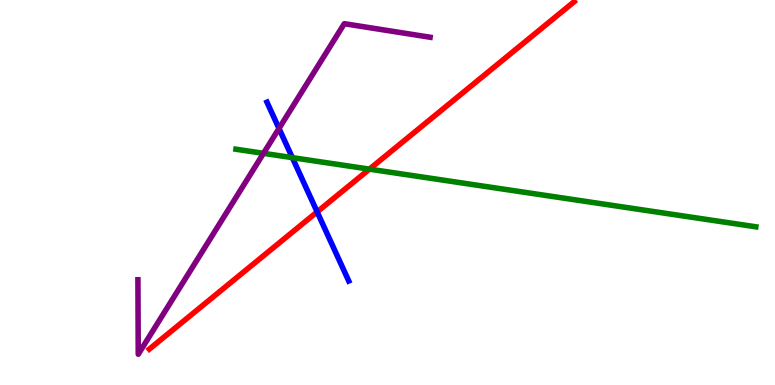[{'lines': ['blue', 'red'], 'intersections': [{'x': 4.09, 'y': 4.5}]}, {'lines': ['green', 'red'], 'intersections': [{'x': 4.77, 'y': 5.61}]}, {'lines': ['purple', 'red'], 'intersections': []}, {'lines': ['blue', 'green'], 'intersections': [{'x': 3.77, 'y': 5.91}]}, {'lines': ['blue', 'purple'], 'intersections': [{'x': 3.6, 'y': 6.66}]}, {'lines': ['green', 'purple'], 'intersections': [{'x': 3.4, 'y': 6.02}]}]